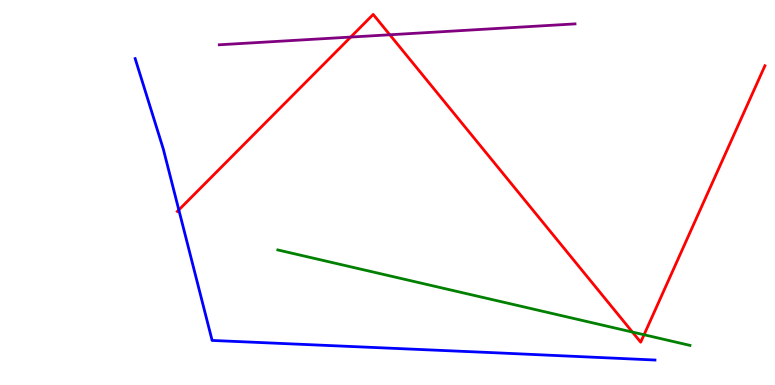[{'lines': ['blue', 'red'], 'intersections': [{'x': 2.31, 'y': 4.55}]}, {'lines': ['green', 'red'], 'intersections': [{'x': 8.16, 'y': 1.38}, {'x': 8.31, 'y': 1.31}]}, {'lines': ['purple', 'red'], 'intersections': [{'x': 4.53, 'y': 9.04}, {'x': 5.03, 'y': 9.1}]}, {'lines': ['blue', 'green'], 'intersections': []}, {'lines': ['blue', 'purple'], 'intersections': []}, {'lines': ['green', 'purple'], 'intersections': []}]